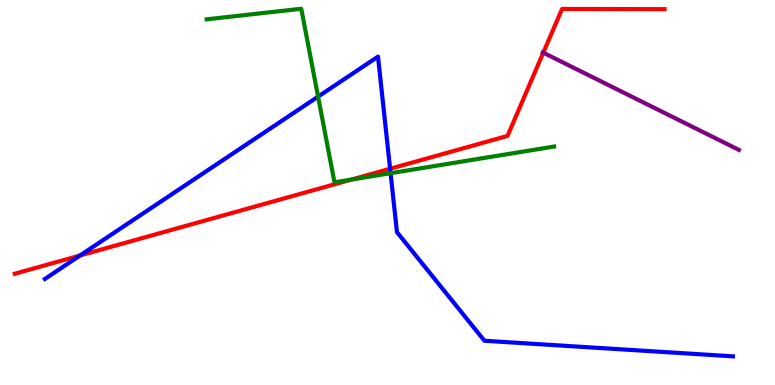[{'lines': ['blue', 'red'], 'intersections': [{'x': 1.03, 'y': 3.36}, {'x': 5.03, 'y': 5.62}]}, {'lines': ['green', 'red'], 'intersections': [{'x': 4.54, 'y': 5.34}]}, {'lines': ['purple', 'red'], 'intersections': [{'x': 7.01, 'y': 8.63}]}, {'lines': ['blue', 'green'], 'intersections': [{'x': 4.1, 'y': 7.49}, {'x': 5.04, 'y': 5.5}]}, {'lines': ['blue', 'purple'], 'intersections': []}, {'lines': ['green', 'purple'], 'intersections': []}]